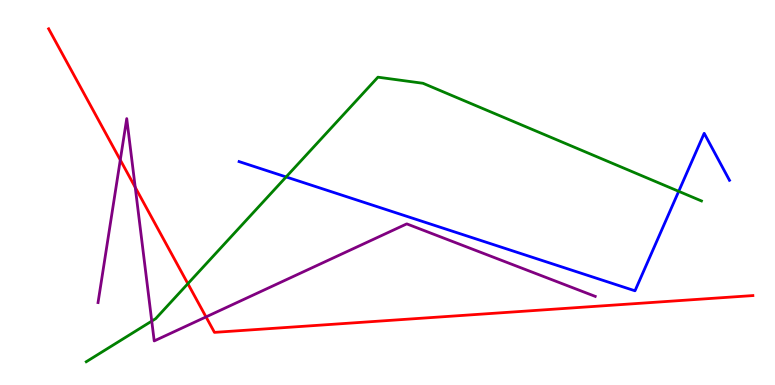[{'lines': ['blue', 'red'], 'intersections': []}, {'lines': ['green', 'red'], 'intersections': [{'x': 2.42, 'y': 2.63}]}, {'lines': ['purple', 'red'], 'intersections': [{'x': 1.55, 'y': 5.85}, {'x': 1.74, 'y': 5.13}, {'x': 2.66, 'y': 1.77}]}, {'lines': ['blue', 'green'], 'intersections': [{'x': 3.69, 'y': 5.4}, {'x': 8.76, 'y': 5.03}]}, {'lines': ['blue', 'purple'], 'intersections': []}, {'lines': ['green', 'purple'], 'intersections': [{'x': 1.96, 'y': 1.66}]}]